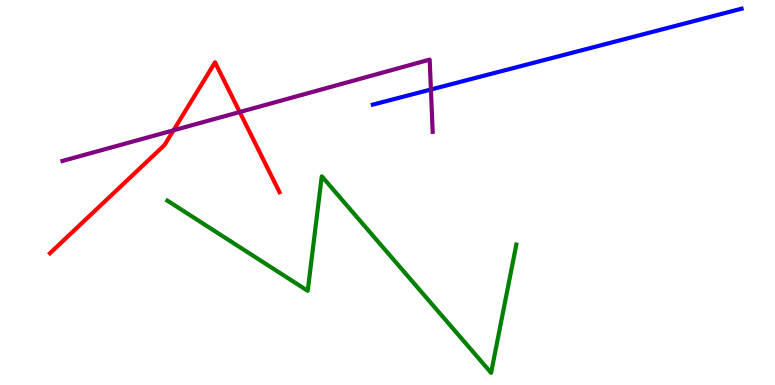[{'lines': ['blue', 'red'], 'intersections': []}, {'lines': ['green', 'red'], 'intersections': []}, {'lines': ['purple', 'red'], 'intersections': [{'x': 2.24, 'y': 6.62}, {'x': 3.09, 'y': 7.09}]}, {'lines': ['blue', 'green'], 'intersections': []}, {'lines': ['blue', 'purple'], 'intersections': [{'x': 5.56, 'y': 7.68}]}, {'lines': ['green', 'purple'], 'intersections': []}]